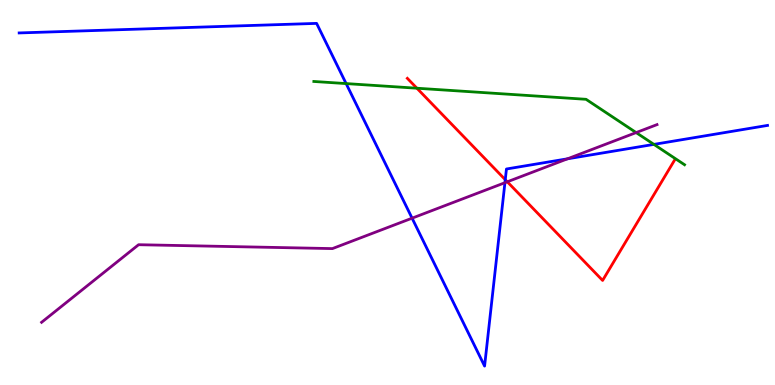[{'lines': ['blue', 'red'], 'intersections': [{'x': 6.52, 'y': 5.33}]}, {'lines': ['green', 'red'], 'intersections': [{'x': 5.38, 'y': 7.71}]}, {'lines': ['purple', 'red'], 'intersections': [{'x': 6.55, 'y': 5.28}]}, {'lines': ['blue', 'green'], 'intersections': [{'x': 4.47, 'y': 7.83}, {'x': 8.44, 'y': 6.25}]}, {'lines': ['blue', 'purple'], 'intersections': [{'x': 5.32, 'y': 4.33}, {'x': 6.52, 'y': 5.25}, {'x': 7.32, 'y': 5.87}]}, {'lines': ['green', 'purple'], 'intersections': [{'x': 8.21, 'y': 6.56}]}]